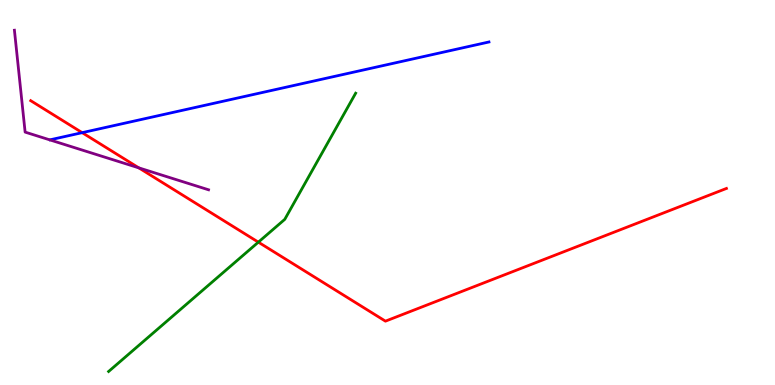[{'lines': ['blue', 'red'], 'intersections': [{'x': 1.06, 'y': 6.55}]}, {'lines': ['green', 'red'], 'intersections': [{'x': 3.33, 'y': 3.71}]}, {'lines': ['purple', 'red'], 'intersections': [{'x': 1.79, 'y': 5.64}]}, {'lines': ['blue', 'green'], 'intersections': []}, {'lines': ['blue', 'purple'], 'intersections': []}, {'lines': ['green', 'purple'], 'intersections': []}]